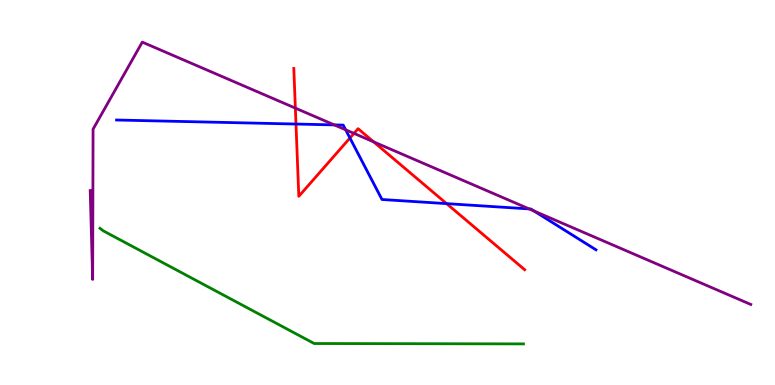[{'lines': ['blue', 'red'], 'intersections': [{'x': 3.82, 'y': 6.78}, {'x': 4.52, 'y': 6.42}, {'x': 5.76, 'y': 4.71}]}, {'lines': ['green', 'red'], 'intersections': []}, {'lines': ['purple', 'red'], 'intersections': [{'x': 3.81, 'y': 7.19}, {'x': 4.57, 'y': 6.54}, {'x': 4.82, 'y': 6.32}]}, {'lines': ['blue', 'green'], 'intersections': []}, {'lines': ['blue', 'purple'], 'intersections': [{'x': 4.31, 'y': 6.76}, {'x': 4.46, 'y': 6.63}, {'x': 6.83, 'y': 4.57}, {'x': 6.89, 'y': 4.52}]}, {'lines': ['green', 'purple'], 'intersections': []}]